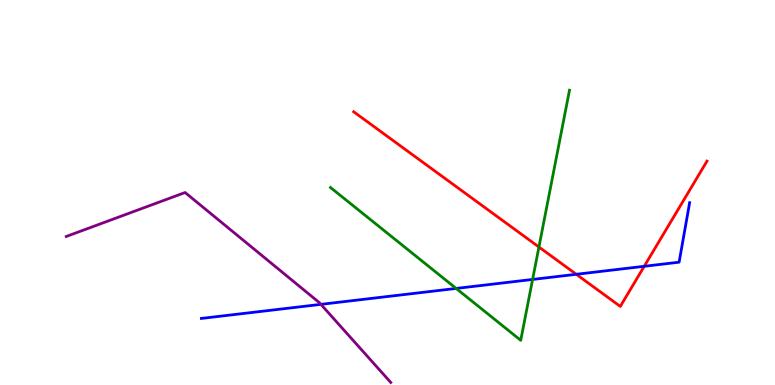[{'lines': ['blue', 'red'], 'intersections': [{'x': 7.44, 'y': 2.88}, {'x': 8.31, 'y': 3.08}]}, {'lines': ['green', 'red'], 'intersections': [{'x': 6.95, 'y': 3.58}]}, {'lines': ['purple', 'red'], 'intersections': []}, {'lines': ['blue', 'green'], 'intersections': [{'x': 5.89, 'y': 2.51}, {'x': 6.87, 'y': 2.74}]}, {'lines': ['blue', 'purple'], 'intersections': [{'x': 4.14, 'y': 2.09}]}, {'lines': ['green', 'purple'], 'intersections': []}]